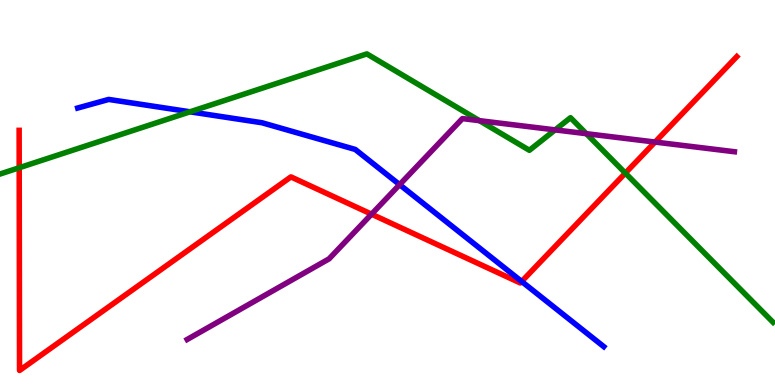[{'lines': ['blue', 'red'], 'intersections': [{'x': 6.73, 'y': 2.69}]}, {'lines': ['green', 'red'], 'intersections': [{'x': 0.248, 'y': 5.64}, {'x': 8.07, 'y': 5.5}]}, {'lines': ['purple', 'red'], 'intersections': [{'x': 4.79, 'y': 4.44}, {'x': 8.45, 'y': 6.31}]}, {'lines': ['blue', 'green'], 'intersections': [{'x': 2.45, 'y': 7.1}]}, {'lines': ['blue', 'purple'], 'intersections': [{'x': 5.16, 'y': 5.2}]}, {'lines': ['green', 'purple'], 'intersections': [{'x': 6.19, 'y': 6.87}, {'x': 7.16, 'y': 6.63}, {'x': 7.57, 'y': 6.53}]}]